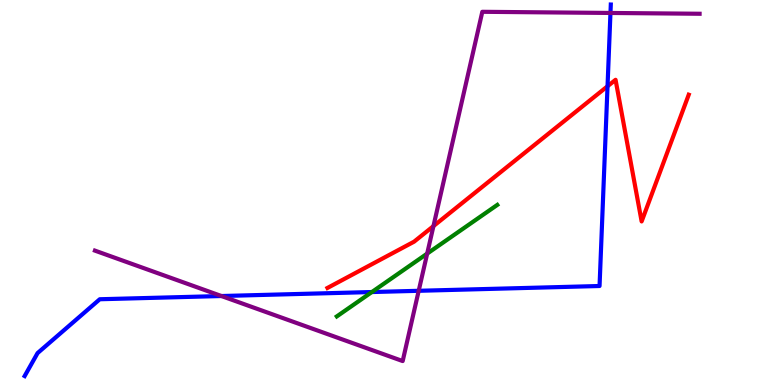[{'lines': ['blue', 'red'], 'intersections': [{'x': 7.84, 'y': 7.76}]}, {'lines': ['green', 'red'], 'intersections': []}, {'lines': ['purple', 'red'], 'intersections': [{'x': 5.59, 'y': 4.13}]}, {'lines': ['blue', 'green'], 'intersections': [{'x': 4.8, 'y': 2.41}]}, {'lines': ['blue', 'purple'], 'intersections': [{'x': 2.86, 'y': 2.31}, {'x': 5.4, 'y': 2.45}, {'x': 7.88, 'y': 9.66}]}, {'lines': ['green', 'purple'], 'intersections': [{'x': 5.51, 'y': 3.41}]}]